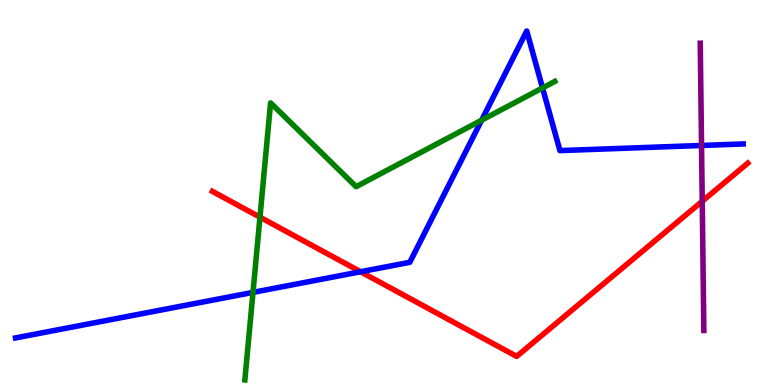[{'lines': ['blue', 'red'], 'intersections': [{'x': 4.65, 'y': 2.94}]}, {'lines': ['green', 'red'], 'intersections': [{'x': 3.35, 'y': 4.36}]}, {'lines': ['purple', 'red'], 'intersections': [{'x': 9.06, 'y': 4.77}]}, {'lines': ['blue', 'green'], 'intersections': [{'x': 3.26, 'y': 2.41}, {'x': 6.21, 'y': 6.88}, {'x': 7.0, 'y': 7.72}]}, {'lines': ['blue', 'purple'], 'intersections': [{'x': 9.05, 'y': 6.22}]}, {'lines': ['green', 'purple'], 'intersections': []}]